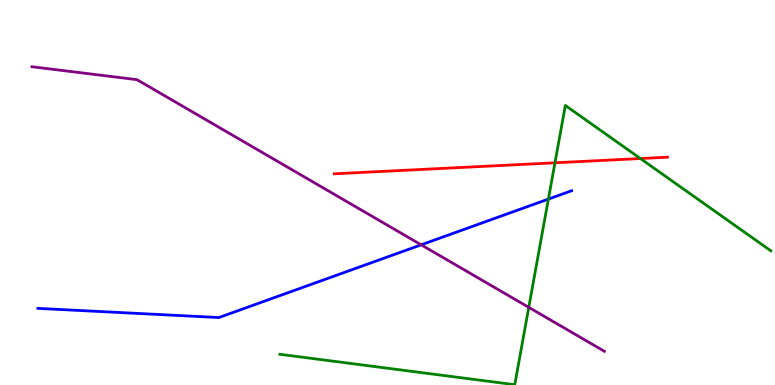[{'lines': ['blue', 'red'], 'intersections': []}, {'lines': ['green', 'red'], 'intersections': [{'x': 7.16, 'y': 5.77}, {'x': 8.26, 'y': 5.88}]}, {'lines': ['purple', 'red'], 'intersections': []}, {'lines': ['blue', 'green'], 'intersections': [{'x': 7.08, 'y': 4.83}]}, {'lines': ['blue', 'purple'], 'intersections': [{'x': 5.43, 'y': 3.64}]}, {'lines': ['green', 'purple'], 'intersections': [{'x': 6.82, 'y': 2.02}]}]